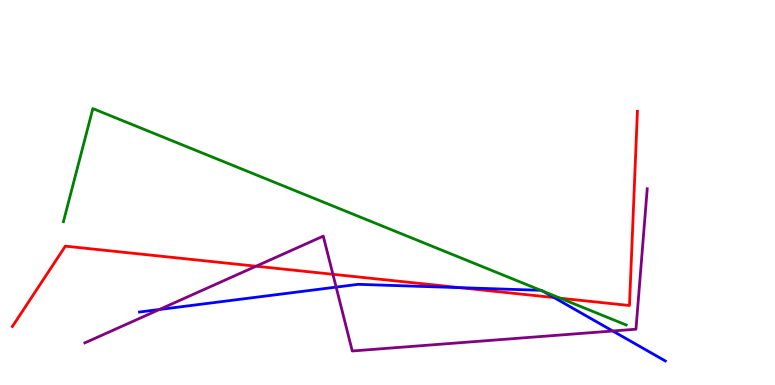[{'lines': ['blue', 'red'], 'intersections': [{'x': 5.93, 'y': 2.53}, {'x': 7.15, 'y': 2.27}]}, {'lines': ['green', 'red'], 'intersections': [{'x': 7.23, 'y': 2.25}]}, {'lines': ['purple', 'red'], 'intersections': [{'x': 3.3, 'y': 3.09}, {'x': 4.3, 'y': 2.88}]}, {'lines': ['blue', 'green'], 'intersections': [{'x': 6.98, 'y': 2.46}, {'x': 7.0, 'y': 2.44}]}, {'lines': ['blue', 'purple'], 'intersections': [{'x': 2.06, 'y': 1.96}, {'x': 4.34, 'y': 2.54}, {'x': 7.91, 'y': 1.4}]}, {'lines': ['green', 'purple'], 'intersections': []}]